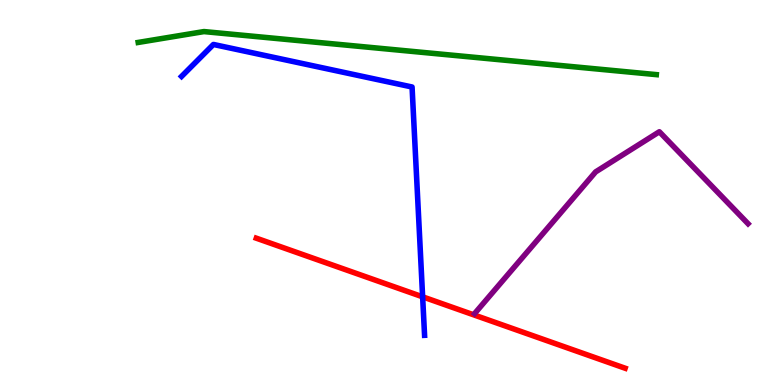[{'lines': ['blue', 'red'], 'intersections': [{'x': 5.45, 'y': 2.29}]}, {'lines': ['green', 'red'], 'intersections': []}, {'lines': ['purple', 'red'], 'intersections': []}, {'lines': ['blue', 'green'], 'intersections': []}, {'lines': ['blue', 'purple'], 'intersections': []}, {'lines': ['green', 'purple'], 'intersections': []}]